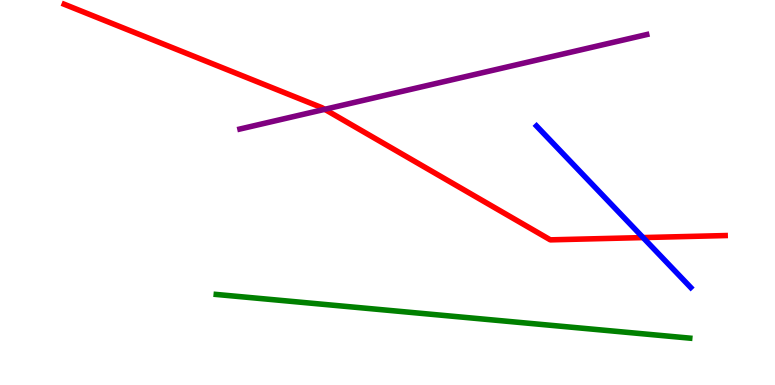[{'lines': ['blue', 'red'], 'intersections': [{'x': 8.3, 'y': 3.83}]}, {'lines': ['green', 'red'], 'intersections': []}, {'lines': ['purple', 'red'], 'intersections': [{'x': 4.19, 'y': 7.16}]}, {'lines': ['blue', 'green'], 'intersections': []}, {'lines': ['blue', 'purple'], 'intersections': []}, {'lines': ['green', 'purple'], 'intersections': []}]